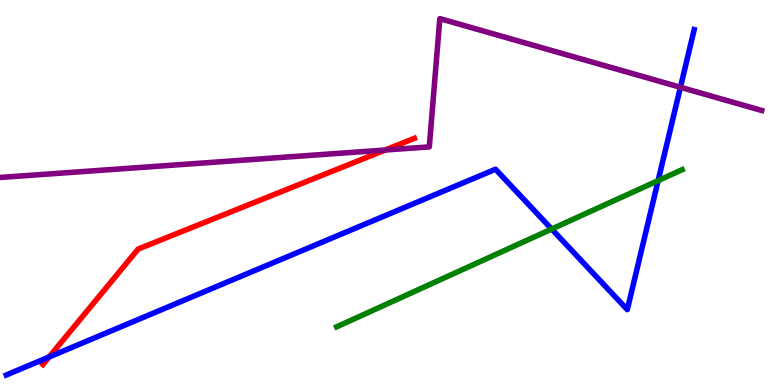[{'lines': ['blue', 'red'], 'intersections': [{'x': 0.633, 'y': 0.727}]}, {'lines': ['green', 'red'], 'intersections': []}, {'lines': ['purple', 'red'], 'intersections': [{'x': 4.97, 'y': 6.1}]}, {'lines': ['blue', 'green'], 'intersections': [{'x': 7.12, 'y': 4.05}, {'x': 8.49, 'y': 5.31}]}, {'lines': ['blue', 'purple'], 'intersections': [{'x': 8.78, 'y': 7.73}]}, {'lines': ['green', 'purple'], 'intersections': []}]